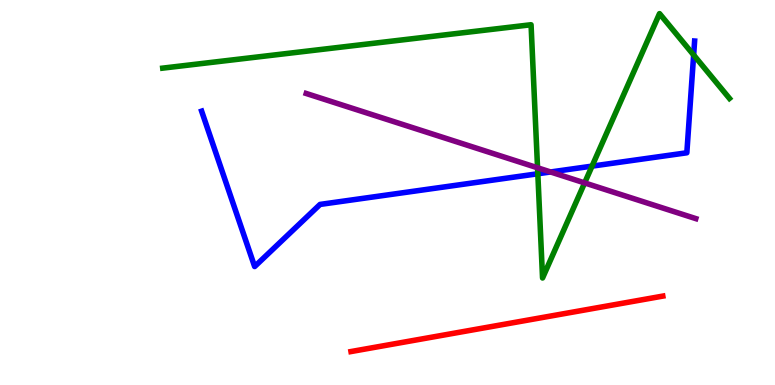[{'lines': ['blue', 'red'], 'intersections': []}, {'lines': ['green', 'red'], 'intersections': []}, {'lines': ['purple', 'red'], 'intersections': []}, {'lines': ['blue', 'green'], 'intersections': [{'x': 6.94, 'y': 5.49}, {'x': 7.64, 'y': 5.68}, {'x': 8.95, 'y': 8.57}]}, {'lines': ['blue', 'purple'], 'intersections': [{'x': 7.1, 'y': 5.53}]}, {'lines': ['green', 'purple'], 'intersections': [{'x': 6.94, 'y': 5.64}, {'x': 7.54, 'y': 5.25}]}]